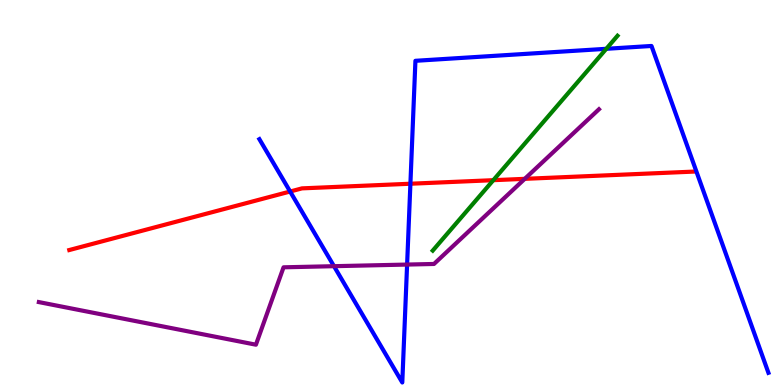[{'lines': ['blue', 'red'], 'intersections': [{'x': 3.74, 'y': 5.03}, {'x': 5.3, 'y': 5.23}]}, {'lines': ['green', 'red'], 'intersections': [{'x': 6.37, 'y': 5.32}]}, {'lines': ['purple', 'red'], 'intersections': [{'x': 6.77, 'y': 5.35}]}, {'lines': ['blue', 'green'], 'intersections': [{'x': 7.82, 'y': 8.73}]}, {'lines': ['blue', 'purple'], 'intersections': [{'x': 4.31, 'y': 3.09}, {'x': 5.25, 'y': 3.13}]}, {'lines': ['green', 'purple'], 'intersections': []}]